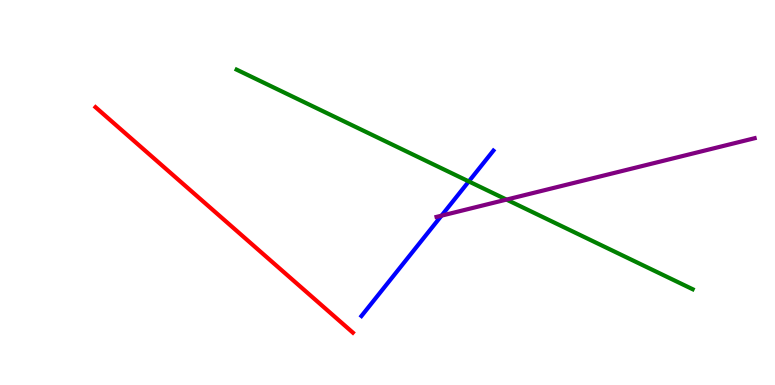[{'lines': ['blue', 'red'], 'intersections': []}, {'lines': ['green', 'red'], 'intersections': []}, {'lines': ['purple', 'red'], 'intersections': []}, {'lines': ['blue', 'green'], 'intersections': [{'x': 6.05, 'y': 5.29}]}, {'lines': ['blue', 'purple'], 'intersections': [{'x': 5.7, 'y': 4.4}]}, {'lines': ['green', 'purple'], 'intersections': [{'x': 6.54, 'y': 4.82}]}]